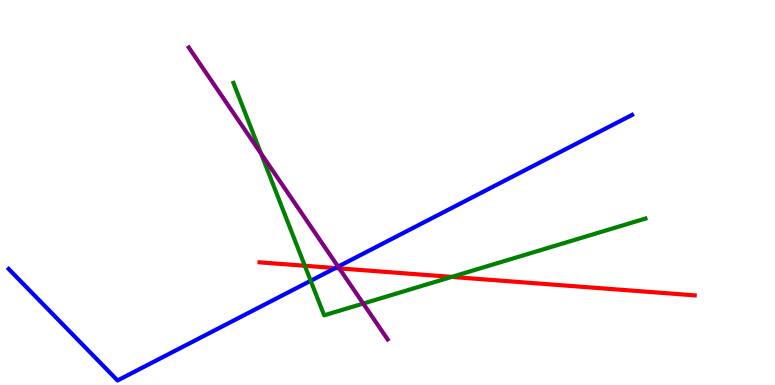[{'lines': ['blue', 'red'], 'intersections': [{'x': 4.33, 'y': 3.04}]}, {'lines': ['green', 'red'], 'intersections': [{'x': 3.93, 'y': 3.1}, {'x': 5.83, 'y': 2.81}]}, {'lines': ['purple', 'red'], 'intersections': [{'x': 4.38, 'y': 3.03}]}, {'lines': ['blue', 'green'], 'intersections': [{'x': 4.01, 'y': 2.71}]}, {'lines': ['blue', 'purple'], 'intersections': [{'x': 4.36, 'y': 3.07}]}, {'lines': ['green', 'purple'], 'intersections': [{'x': 3.37, 'y': 6.01}, {'x': 4.69, 'y': 2.12}]}]